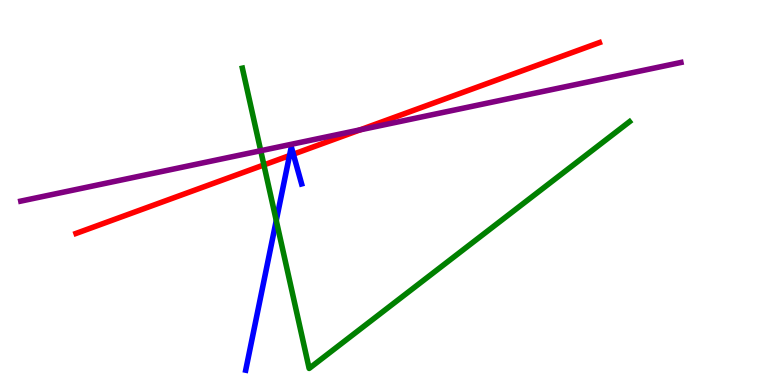[{'lines': ['blue', 'red'], 'intersections': [{'x': 3.74, 'y': 5.96}, {'x': 3.79, 'y': 5.99}]}, {'lines': ['green', 'red'], 'intersections': [{'x': 3.41, 'y': 5.72}]}, {'lines': ['purple', 'red'], 'intersections': [{'x': 4.65, 'y': 6.63}]}, {'lines': ['blue', 'green'], 'intersections': [{'x': 3.56, 'y': 4.27}]}, {'lines': ['blue', 'purple'], 'intersections': []}, {'lines': ['green', 'purple'], 'intersections': [{'x': 3.36, 'y': 6.09}]}]